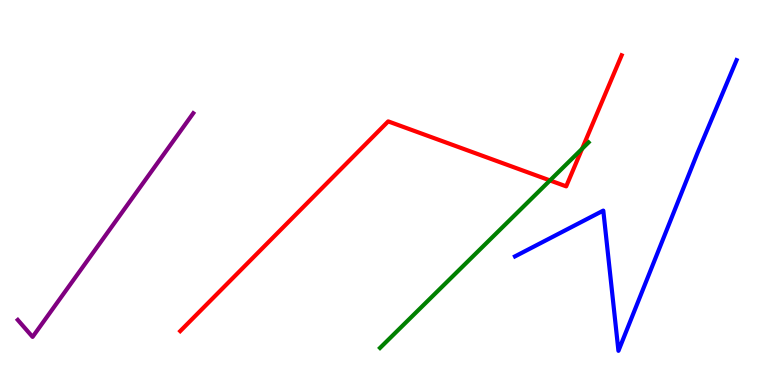[{'lines': ['blue', 'red'], 'intersections': []}, {'lines': ['green', 'red'], 'intersections': [{'x': 7.1, 'y': 5.31}, {'x': 7.51, 'y': 6.13}]}, {'lines': ['purple', 'red'], 'intersections': []}, {'lines': ['blue', 'green'], 'intersections': []}, {'lines': ['blue', 'purple'], 'intersections': []}, {'lines': ['green', 'purple'], 'intersections': []}]